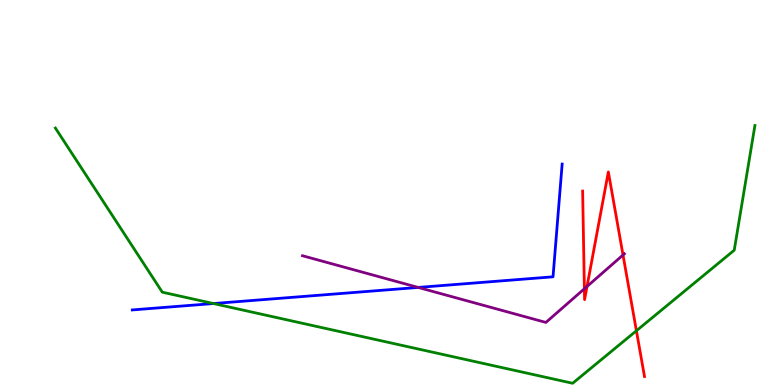[{'lines': ['blue', 'red'], 'intersections': []}, {'lines': ['green', 'red'], 'intersections': [{'x': 8.21, 'y': 1.41}]}, {'lines': ['purple', 'red'], 'intersections': [{'x': 7.54, 'y': 2.5}, {'x': 7.57, 'y': 2.56}, {'x': 8.04, 'y': 3.38}]}, {'lines': ['blue', 'green'], 'intersections': [{'x': 2.75, 'y': 2.12}]}, {'lines': ['blue', 'purple'], 'intersections': [{'x': 5.4, 'y': 2.53}]}, {'lines': ['green', 'purple'], 'intersections': []}]